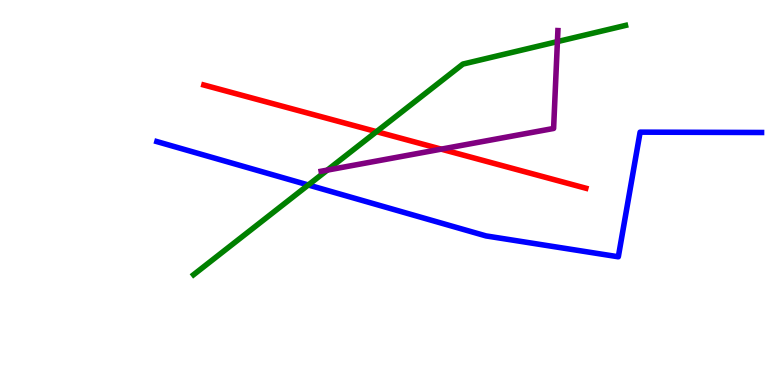[{'lines': ['blue', 'red'], 'intersections': []}, {'lines': ['green', 'red'], 'intersections': [{'x': 4.86, 'y': 6.58}]}, {'lines': ['purple', 'red'], 'intersections': [{'x': 5.69, 'y': 6.13}]}, {'lines': ['blue', 'green'], 'intersections': [{'x': 3.98, 'y': 5.2}]}, {'lines': ['blue', 'purple'], 'intersections': []}, {'lines': ['green', 'purple'], 'intersections': [{'x': 4.22, 'y': 5.58}, {'x': 7.19, 'y': 8.92}]}]